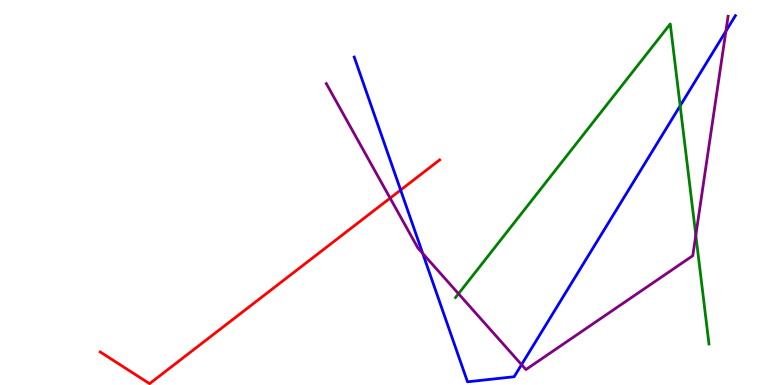[{'lines': ['blue', 'red'], 'intersections': [{'x': 5.17, 'y': 5.06}]}, {'lines': ['green', 'red'], 'intersections': []}, {'lines': ['purple', 'red'], 'intersections': [{'x': 5.03, 'y': 4.85}]}, {'lines': ['blue', 'green'], 'intersections': [{'x': 8.78, 'y': 7.25}]}, {'lines': ['blue', 'purple'], 'intersections': [{'x': 5.45, 'y': 3.42}, {'x': 6.73, 'y': 0.529}, {'x': 9.37, 'y': 9.19}]}, {'lines': ['green', 'purple'], 'intersections': [{'x': 5.92, 'y': 2.37}, {'x': 8.98, 'y': 3.89}]}]